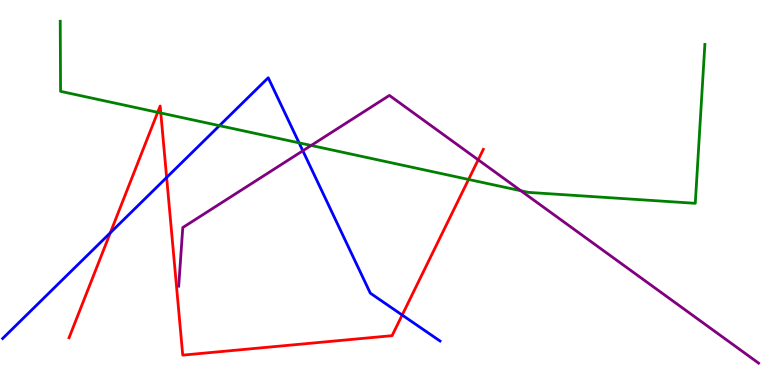[{'lines': ['blue', 'red'], 'intersections': [{'x': 1.42, 'y': 3.95}, {'x': 2.15, 'y': 5.39}, {'x': 5.19, 'y': 1.82}]}, {'lines': ['green', 'red'], 'intersections': [{'x': 2.03, 'y': 7.08}, {'x': 2.07, 'y': 7.07}, {'x': 6.05, 'y': 5.34}]}, {'lines': ['purple', 'red'], 'intersections': [{'x': 6.17, 'y': 5.85}]}, {'lines': ['blue', 'green'], 'intersections': [{'x': 2.83, 'y': 6.74}, {'x': 3.86, 'y': 6.29}]}, {'lines': ['blue', 'purple'], 'intersections': [{'x': 3.91, 'y': 6.08}]}, {'lines': ['green', 'purple'], 'intersections': [{'x': 4.01, 'y': 6.22}, {'x': 6.72, 'y': 5.05}]}]